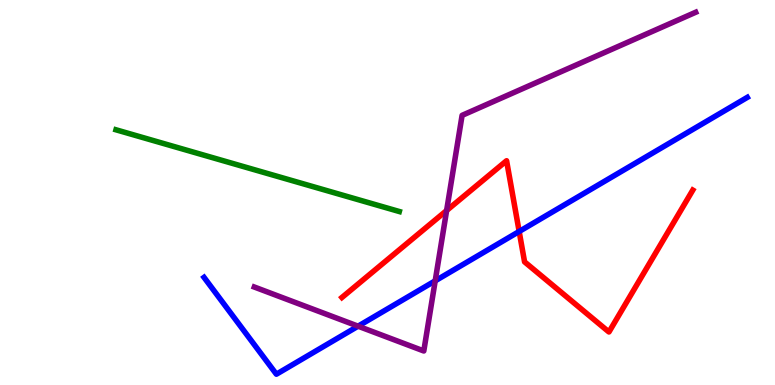[{'lines': ['blue', 'red'], 'intersections': [{'x': 6.7, 'y': 3.99}]}, {'lines': ['green', 'red'], 'intersections': []}, {'lines': ['purple', 'red'], 'intersections': [{'x': 5.76, 'y': 4.53}]}, {'lines': ['blue', 'green'], 'intersections': []}, {'lines': ['blue', 'purple'], 'intersections': [{'x': 4.62, 'y': 1.53}, {'x': 5.62, 'y': 2.71}]}, {'lines': ['green', 'purple'], 'intersections': []}]